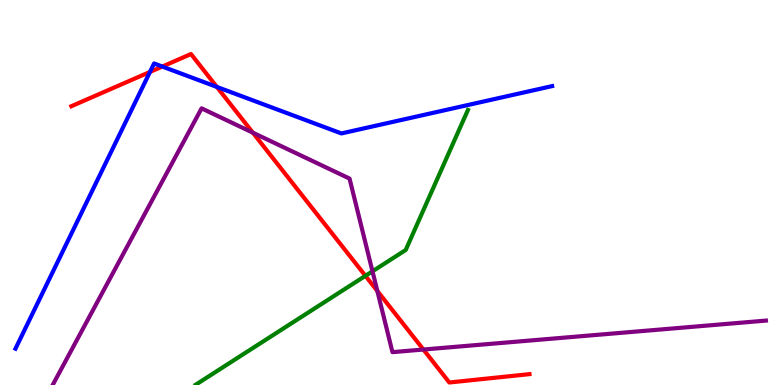[{'lines': ['blue', 'red'], 'intersections': [{'x': 1.94, 'y': 8.13}, {'x': 2.09, 'y': 8.27}, {'x': 2.8, 'y': 7.74}]}, {'lines': ['green', 'red'], 'intersections': [{'x': 4.72, 'y': 2.84}]}, {'lines': ['purple', 'red'], 'intersections': [{'x': 3.26, 'y': 6.55}, {'x': 4.87, 'y': 2.44}, {'x': 5.46, 'y': 0.921}]}, {'lines': ['blue', 'green'], 'intersections': []}, {'lines': ['blue', 'purple'], 'intersections': []}, {'lines': ['green', 'purple'], 'intersections': [{'x': 4.81, 'y': 2.95}]}]